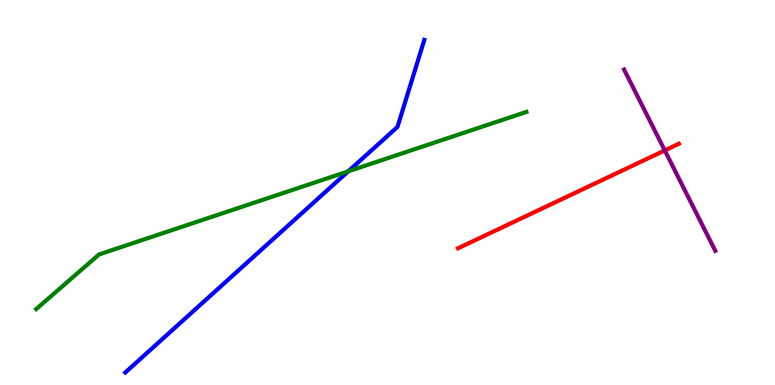[{'lines': ['blue', 'red'], 'intersections': []}, {'lines': ['green', 'red'], 'intersections': []}, {'lines': ['purple', 'red'], 'intersections': [{'x': 8.58, 'y': 6.09}]}, {'lines': ['blue', 'green'], 'intersections': [{'x': 4.49, 'y': 5.55}]}, {'lines': ['blue', 'purple'], 'intersections': []}, {'lines': ['green', 'purple'], 'intersections': []}]